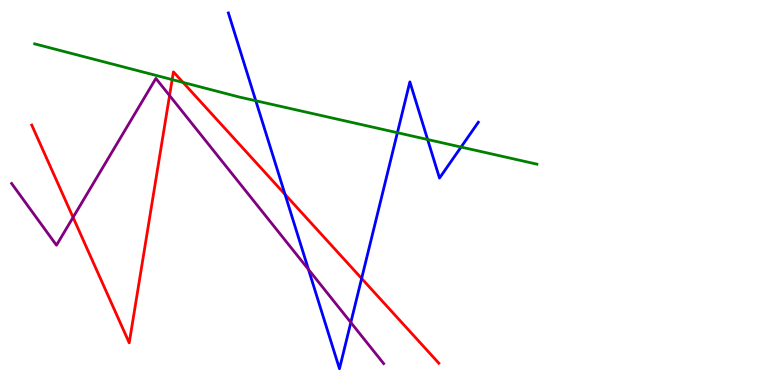[{'lines': ['blue', 'red'], 'intersections': [{'x': 3.68, 'y': 4.95}, {'x': 4.67, 'y': 2.77}]}, {'lines': ['green', 'red'], 'intersections': [{'x': 2.22, 'y': 7.93}, {'x': 2.36, 'y': 7.86}]}, {'lines': ['purple', 'red'], 'intersections': [{'x': 0.943, 'y': 4.35}, {'x': 2.19, 'y': 7.52}]}, {'lines': ['blue', 'green'], 'intersections': [{'x': 3.3, 'y': 7.38}, {'x': 5.13, 'y': 6.55}, {'x': 5.52, 'y': 6.38}, {'x': 5.95, 'y': 6.18}]}, {'lines': ['blue', 'purple'], 'intersections': [{'x': 3.98, 'y': 3.0}, {'x': 4.53, 'y': 1.62}]}, {'lines': ['green', 'purple'], 'intersections': []}]